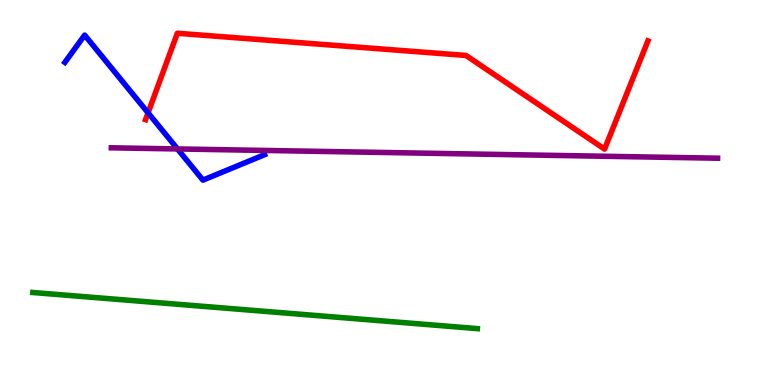[{'lines': ['blue', 'red'], 'intersections': [{'x': 1.91, 'y': 7.07}]}, {'lines': ['green', 'red'], 'intersections': []}, {'lines': ['purple', 'red'], 'intersections': []}, {'lines': ['blue', 'green'], 'intersections': []}, {'lines': ['blue', 'purple'], 'intersections': [{'x': 2.29, 'y': 6.13}]}, {'lines': ['green', 'purple'], 'intersections': []}]